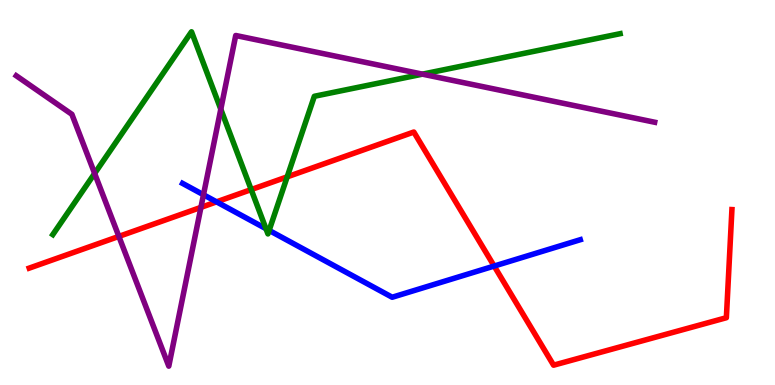[{'lines': ['blue', 'red'], 'intersections': [{'x': 2.79, 'y': 4.76}, {'x': 6.38, 'y': 3.09}]}, {'lines': ['green', 'red'], 'intersections': [{'x': 3.24, 'y': 5.08}, {'x': 3.71, 'y': 5.41}]}, {'lines': ['purple', 'red'], 'intersections': [{'x': 1.53, 'y': 3.86}, {'x': 2.59, 'y': 4.61}]}, {'lines': ['blue', 'green'], 'intersections': [{'x': 3.43, 'y': 4.06}, {'x': 3.47, 'y': 4.02}]}, {'lines': ['blue', 'purple'], 'intersections': [{'x': 2.63, 'y': 4.94}]}, {'lines': ['green', 'purple'], 'intersections': [{'x': 1.22, 'y': 5.5}, {'x': 2.85, 'y': 7.16}, {'x': 5.45, 'y': 8.07}]}]